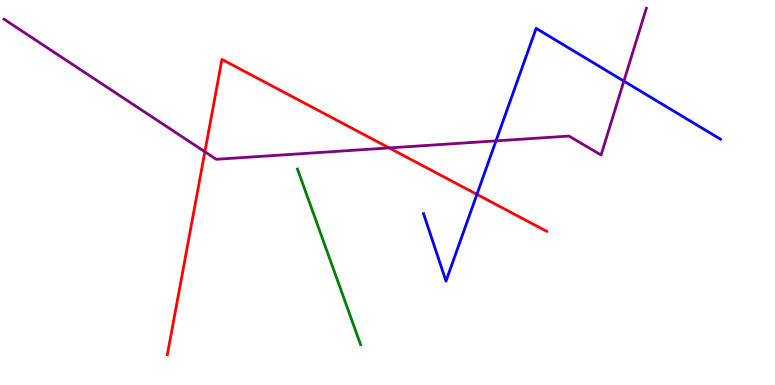[{'lines': ['blue', 'red'], 'intersections': [{'x': 6.15, 'y': 4.95}]}, {'lines': ['green', 'red'], 'intersections': []}, {'lines': ['purple', 'red'], 'intersections': [{'x': 2.64, 'y': 6.06}, {'x': 5.02, 'y': 6.16}]}, {'lines': ['blue', 'green'], 'intersections': []}, {'lines': ['blue', 'purple'], 'intersections': [{'x': 6.4, 'y': 6.34}, {'x': 8.05, 'y': 7.89}]}, {'lines': ['green', 'purple'], 'intersections': []}]